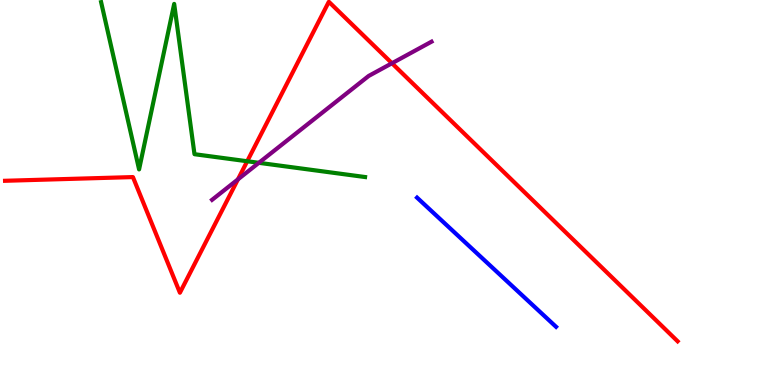[{'lines': ['blue', 'red'], 'intersections': []}, {'lines': ['green', 'red'], 'intersections': [{'x': 3.19, 'y': 5.81}]}, {'lines': ['purple', 'red'], 'intersections': [{'x': 3.07, 'y': 5.34}, {'x': 5.06, 'y': 8.36}]}, {'lines': ['blue', 'green'], 'intersections': []}, {'lines': ['blue', 'purple'], 'intersections': []}, {'lines': ['green', 'purple'], 'intersections': [{'x': 3.34, 'y': 5.77}]}]